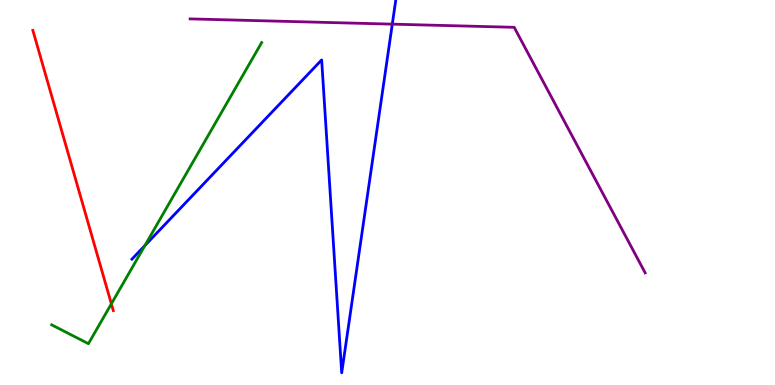[{'lines': ['blue', 'red'], 'intersections': []}, {'lines': ['green', 'red'], 'intersections': [{'x': 1.44, 'y': 2.11}]}, {'lines': ['purple', 'red'], 'intersections': []}, {'lines': ['blue', 'green'], 'intersections': [{'x': 1.87, 'y': 3.62}]}, {'lines': ['blue', 'purple'], 'intersections': [{'x': 5.06, 'y': 9.37}]}, {'lines': ['green', 'purple'], 'intersections': []}]